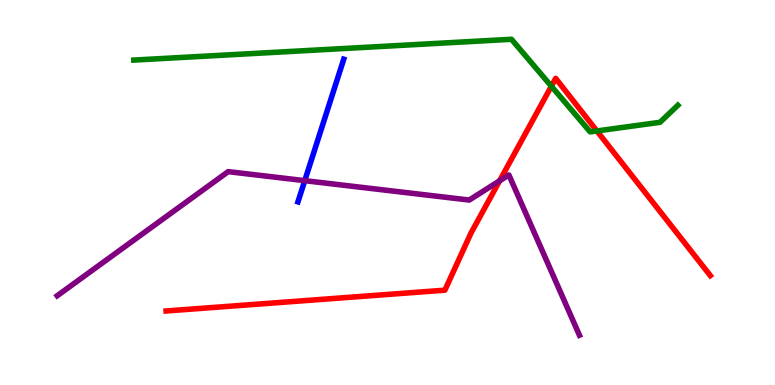[{'lines': ['blue', 'red'], 'intersections': []}, {'lines': ['green', 'red'], 'intersections': [{'x': 7.11, 'y': 7.76}, {'x': 7.7, 'y': 6.6}]}, {'lines': ['purple', 'red'], 'intersections': [{'x': 6.45, 'y': 5.3}]}, {'lines': ['blue', 'green'], 'intersections': []}, {'lines': ['blue', 'purple'], 'intersections': [{'x': 3.93, 'y': 5.31}]}, {'lines': ['green', 'purple'], 'intersections': []}]